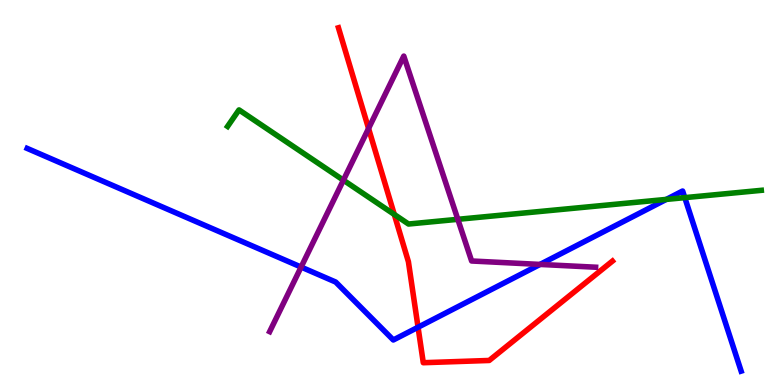[{'lines': ['blue', 'red'], 'intersections': [{'x': 5.39, 'y': 1.5}]}, {'lines': ['green', 'red'], 'intersections': [{'x': 5.09, 'y': 4.43}]}, {'lines': ['purple', 'red'], 'intersections': [{'x': 4.76, 'y': 6.66}]}, {'lines': ['blue', 'green'], 'intersections': [{'x': 8.6, 'y': 4.82}, {'x': 8.84, 'y': 4.87}]}, {'lines': ['blue', 'purple'], 'intersections': [{'x': 3.89, 'y': 3.06}, {'x': 6.97, 'y': 3.13}]}, {'lines': ['green', 'purple'], 'intersections': [{'x': 4.43, 'y': 5.32}, {'x': 5.91, 'y': 4.3}]}]